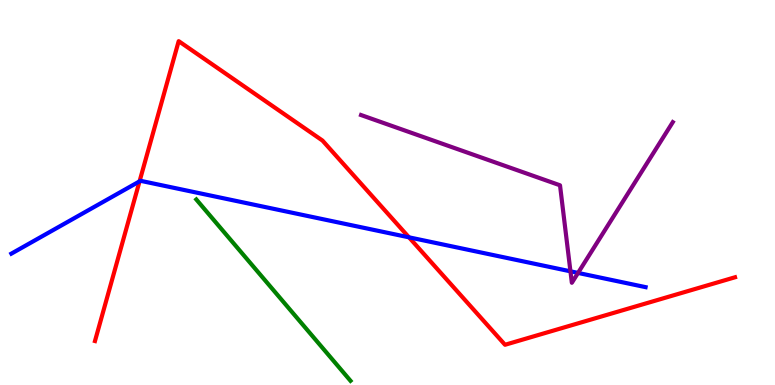[{'lines': ['blue', 'red'], 'intersections': [{'x': 1.8, 'y': 5.29}, {'x': 5.28, 'y': 3.84}]}, {'lines': ['green', 'red'], 'intersections': []}, {'lines': ['purple', 'red'], 'intersections': []}, {'lines': ['blue', 'green'], 'intersections': []}, {'lines': ['blue', 'purple'], 'intersections': [{'x': 7.36, 'y': 2.95}, {'x': 7.46, 'y': 2.91}]}, {'lines': ['green', 'purple'], 'intersections': []}]